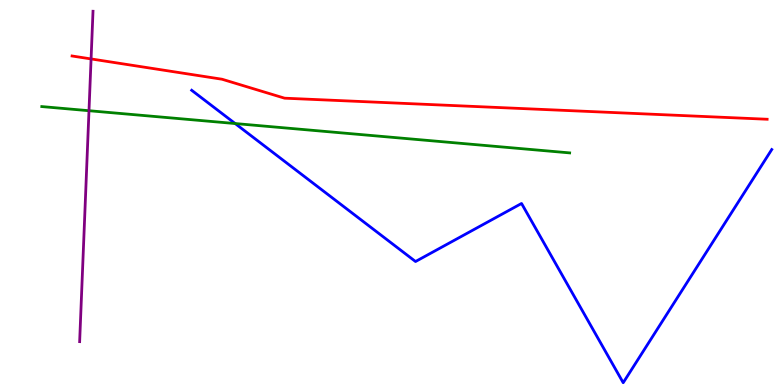[{'lines': ['blue', 'red'], 'intersections': []}, {'lines': ['green', 'red'], 'intersections': []}, {'lines': ['purple', 'red'], 'intersections': [{'x': 1.18, 'y': 8.47}]}, {'lines': ['blue', 'green'], 'intersections': [{'x': 3.03, 'y': 6.79}]}, {'lines': ['blue', 'purple'], 'intersections': []}, {'lines': ['green', 'purple'], 'intersections': [{'x': 1.15, 'y': 7.12}]}]